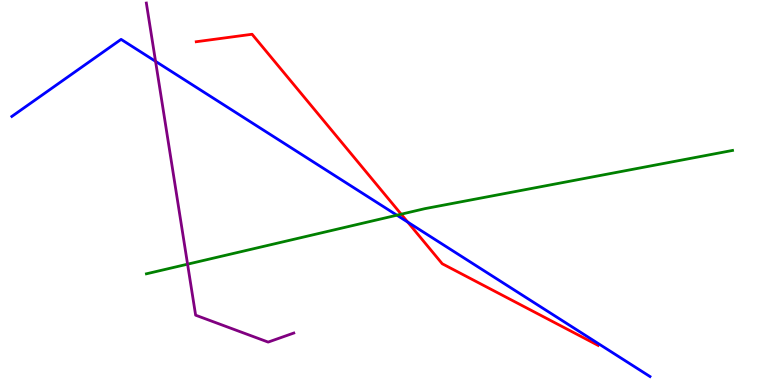[{'lines': ['blue', 'red'], 'intersections': [{'x': 5.26, 'y': 4.23}]}, {'lines': ['green', 'red'], 'intersections': [{'x': 5.18, 'y': 4.44}]}, {'lines': ['purple', 'red'], 'intersections': []}, {'lines': ['blue', 'green'], 'intersections': [{'x': 5.12, 'y': 4.41}]}, {'lines': ['blue', 'purple'], 'intersections': [{'x': 2.01, 'y': 8.41}]}, {'lines': ['green', 'purple'], 'intersections': [{'x': 2.42, 'y': 3.14}]}]